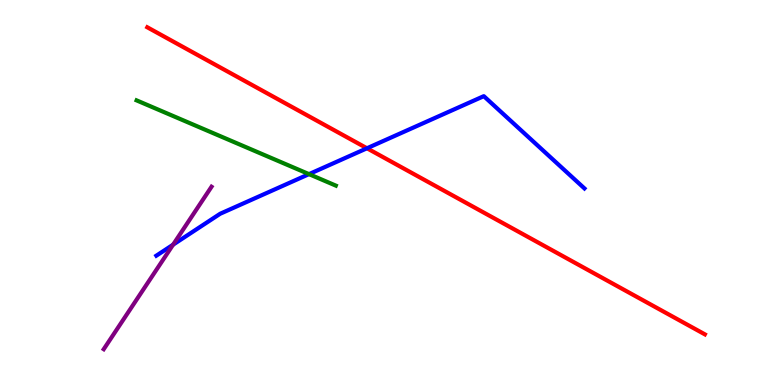[{'lines': ['blue', 'red'], 'intersections': [{'x': 4.74, 'y': 6.15}]}, {'lines': ['green', 'red'], 'intersections': []}, {'lines': ['purple', 'red'], 'intersections': []}, {'lines': ['blue', 'green'], 'intersections': [{'x': 3.99, 'y': 5.48}]}, {'lines': ['blue', 'purple'], 'intersections': [{'x': 2.23, 'y': 3.64}]}, {'lines': ['green', 'purple'], 'intersections': []}]